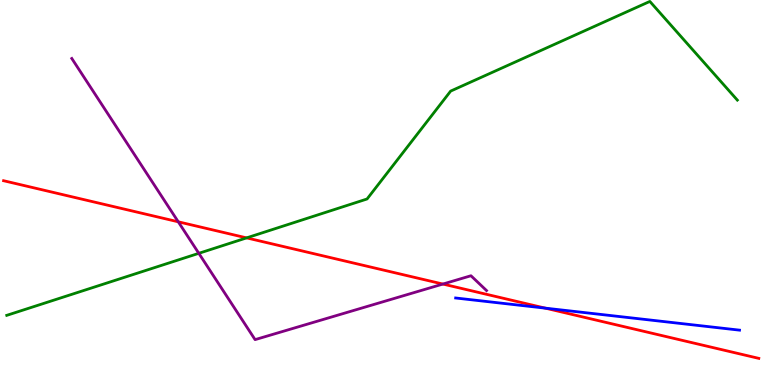[{'lines': ['blue', 'red'], 'intersections': [{'x': 7.04, 'y': 2.0}]}, {'lines': ['green', 'red'], 'intersections': [{'x': 3.18, 'y': 3.82}]}, {'lines': ['purple', 'red'], 'intersections': [{'x': 2.3, 'y': 4.24}, {'x': 5.71, 'y': 2.62}]}, {'lines': ['blue', 'green'], 'intersections': []}, {'lines': ['blue', 'purple'], 'intersections': []}, {'lines': ['green', 'purple'], 'intersections': [{'x': 2.57, 'y': 3.42}]}]